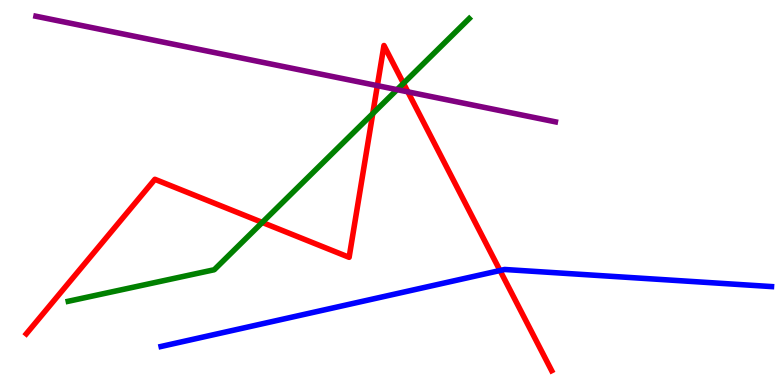[{'lines': ['blue', 'red'], 'intersections': [{'x': 6.45, 'y': 2.97}]}, {'lines': ['green', 'red'], 'intersections': [{'x': 3.38, 'y': 4.22}, {'x': 4.81, 'y': 7.05}, {'x': 5.21, 'y': 7.84}]}, {'lines': ['purple', 'red'], 'intersections': [{'x': 4.87, 'y': 7.78}, {'x': 5.26, 'y': 7.61}]}, {'lines': ['blue', 'green'], 'intersections': []}, {'lines': ['blue', 'purple'], 'intersections': []}, {'lines': ['green', 'purple'], 'intersections': [{'x': 5.12, 'y': 7.67}]}]